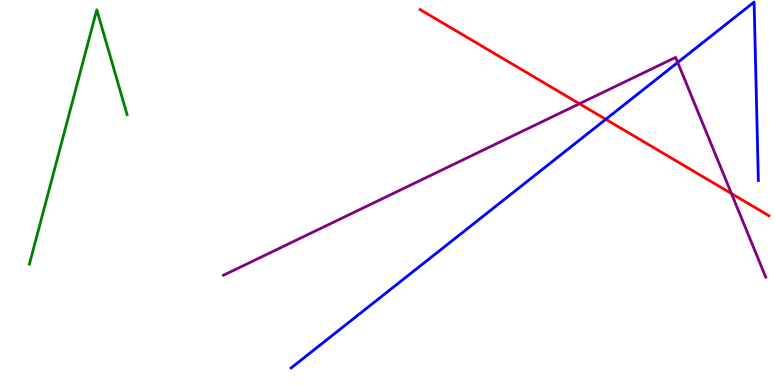[{'lines': ['blue', 'red'], 'intersections': [{'x': 7.82, 'y': 6.9}]}, {'lines': ['green', 'red'], 'intersections': []}, {'lines': ['purple', 'red'], 'intersections': [{'x': 7.48, 'y': 7.31}, {'x': 9.44, 'y': 4.97}]}, {'lines': ['blue', 'green'], 'intersections': []}, {'lines': ['blue', 'purple'], 'intersections': [{'x': 8.74, 'y': 8.38}]}, {'lines': ['green', 'purple'], 'intersections': []}]